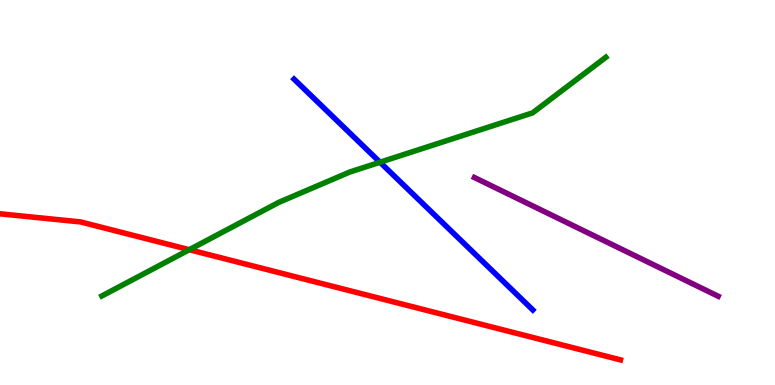[{'lines': ['blue', 'red'], 'intersections': []}, {'lines': ['green', 'red'], 'intersections': [{'x': 2.44, 'y': 3.51}]}, {'lines': ['purple', 'red'], 'intersections': []}, {'lines': ['blue', 'green'], 'intersections': [{'x': 4.9, 'y': 5.79}]}, {'lines': ['blue', 'purple'], 'intersections': []}, {'lines': ['green', 'purple'], 'intersections': []}]